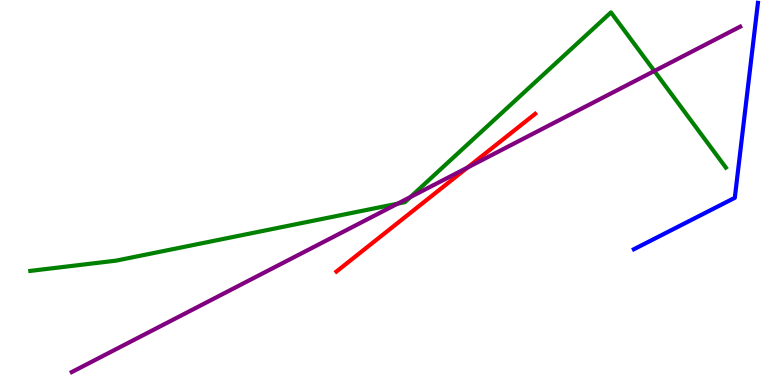[{'lines': ['blue', 'red'], 'intersections': []}, {'lines': ['green', 'red'], 'intersections': []}, {'lines': ['purple', 'red'], 'intersections': [{'x': 6.03, 'y': 5.65}]}, {'lines': ['blue', 'green'], 'intersections': []}, {'lines': ['blue', 'purple'], 'intersections': []}, {'lines': ['green', 'purple'], 'intersections': [{'x': 5.13, 'y': 4.71}, {'x': 5.3, 'y': 4.88}, {'x': 8.44, 'y': 8.16}]}]